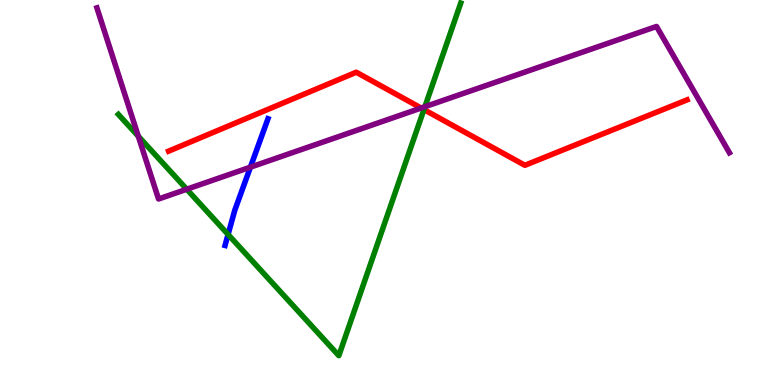[{'lines': ['blue', 'red'], 'intersections': []}, {'lines': ['green', 'red'], 'intersections': [{'x': 5.47, 'y': 7.15}]}, {'lines': ['purple', 'red'], 'intersections': [{'x': 5.43, 'y': 7.19}]}, {'lines': ['blue', 'green'], 'intersections': [{'x': 2.94, 'y': 3.91}]}, {'lines': ['blue', 'purple'], 'intersections': [{'x': 3.23, 'y': 5.66}]}, {'lines': ['green', 'purple'], 'intersections': [{'x': 1.78, 'y': 6.46}, {'x': 2.41, 'y': 5.08}, {'x': 5.48, 'y': 7.23}]}]